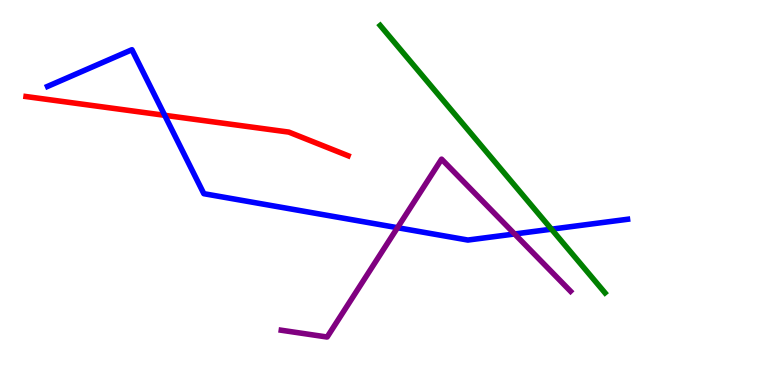[{'lines': ['blue', 'red'], 'intersections': [{'x': 2.13, 'y': 7.01}]}, {'lines': ['green', 'red'], 'intersections': []}, {'lines': ['purple', 'red'], 'intersections': []}, {'lines': ['blue', 'green'], 'intersections': [{'x': 7.12, 'y': 4.05}]}, {'lines': ['blue', 'purple'], 'intersections': [{'x': 5.13, 'y': 4.09}, {'x': 6.64, 'y': 3.92}]}, {'lines': ['green', 'purple'], 'intersections': []}]